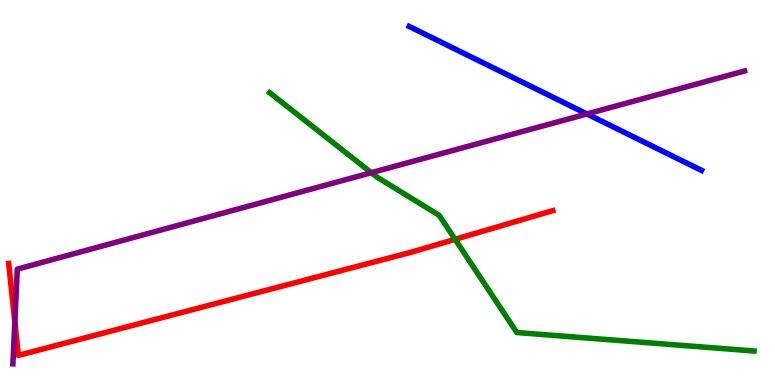[{'lines': ['blue', 'red'], 'intersections': []}, {'lines': ['green', 'red'], 'intersections': [{'x': 5.87, 'y': 3.78}]}, {'lines': ['purple', 'red'], 'intersections': [{'x': 0.192, 'y': 1.64}]}, {'lines': ['blue', 'green'], 'intersections': []}, {'lines': ['blue', 'purple'], 'intersections': [{'x': 7.57, 'y': 7.04}]}, {'lines': ['green', 'purple'], 'intersections': [{'x': 4.79, 'y': 5.51}]}]